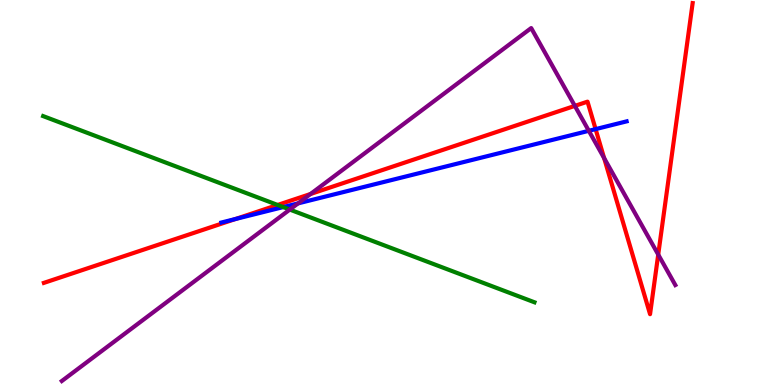[{'lines': ['blue', 'red'], 'intersections': [{'x': 3.04, 'y': 4.31}, {'x': 7.69, 'y': 6.65}]}, {'lines': ['green', 'red'], 'intersections': [{'x': 3.58, 'y': 4.68}]}, {'lines': ['purple', 'red'], 'intersections': [{'x': 4.01, 'y': 4.96}, {'x': 7.42, 'y': 7.25}, {'x': 7.8, 'y': 5.89}, {'x': 8.49, 'y': 3.39}]}, {'lines': ['blue', 'green'], 'intersections': [{'x': 3.65, 'y': 4.62}]}, {'lines': ['blue', 'purple'], 'intersections': [{'x': 3.85, 'y': 4.72}, {'x': 7.6, 'y': 6.6}]}, {'lines': ['green', 'purple'], 'intersections': [{'x': 3.74, 'y': 4.56}]}]